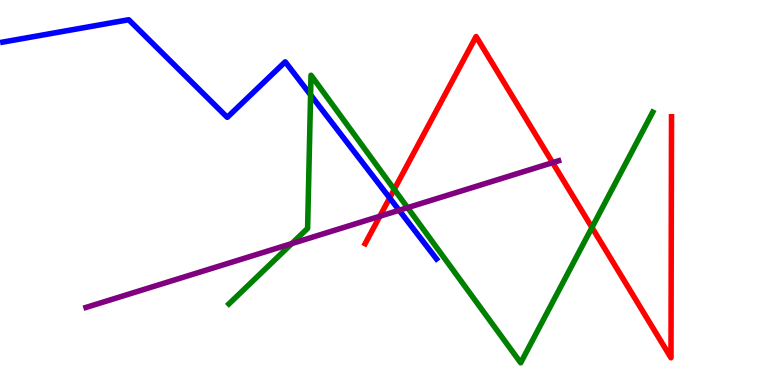[{'lines': ['blue', 'red'], 'intersections': [{'x': 5.03, 'y': 4.86}]}, {'lines': ['green', 'red'], 'intersections': [{'x': 5.09, 'y': 5.08}, {'x': 7.64, 'y': 4.09}]}, {'lines': ['purple', 'red'], 'intersections': [{'x': 4.9, 'y': 4.38}, {'x': 7.13, 'y': 5.78}]}, {'lines': ['blue', 'green'], 'intersections': [{'x': 4.01, 'y': 7.54}]}, {'lines': ['blue', 'purple'], 'intersections': [{'x': 5.15, 'y': 4.54}]}, {'lines': ['green', 'purple'], 'intersections': [{'x': 3.76, 'y': 3.67}, {'x': 5.26, 'y': 4.61}]}]